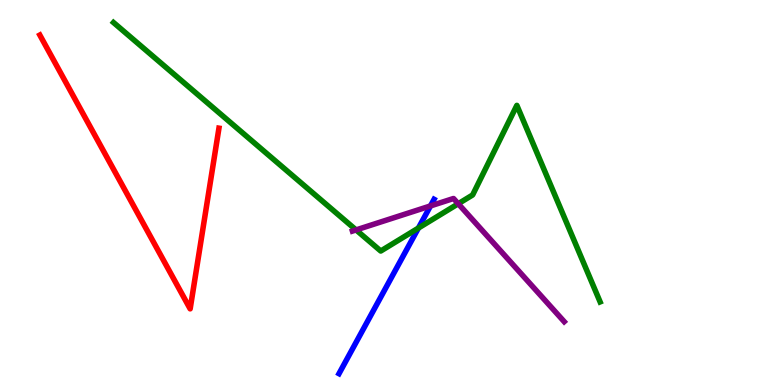[{'lines': ['blue', 'red'], 'intersections': []}, {'lines': ['green', 'red'], 'intersections': []}, {'lines': ['purple', 'red'], 'intersections': []}, {'lines': ['blue', 'green'], 'intersections': [{'x': 5.4, 'y': 4.08}]}, {'lines': ['blue', 'purple'], 'intersections': [{'x': 5.55, 'y': 4.65}]}, {'lines': ['green', 'purple'], 'intersections': [{'x': 4.59, 'y': 4.03}, {'x': 5.91, 'y': 4.71}]}]